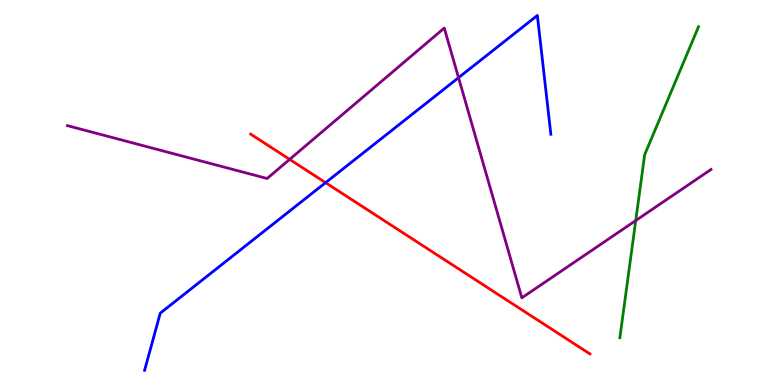[{'lines': ['blue', 'red'], 'intersections': [{'x': 4.2, 'y': 5.26}]}, {'lines': ['green', 'red'], 'intersections': []}, {'lines': ['purple', 'red'], 'intersections': [{'x': 3.74, 'y': 5.86}]}, {'lines': ['blue', 'green'], 'intersections': []}, {'lines': ['blue', 'purple'], 'intersections': [{'x': 5.92, 'y': 7.98}]}, {'lines': ['green', 'purple'], 'intersections': [{'x': 8.2, 'y': 4.27}]}]